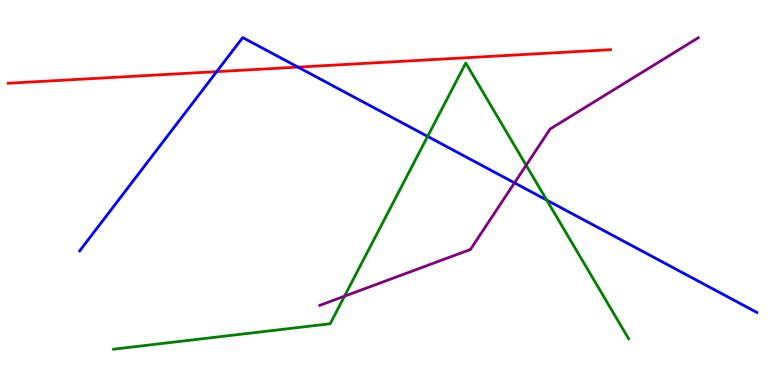[{'lines': ['blue', 'red'], 'intersections': [{'x': 2.8, 'y': 8.14}, {'x': 3.84, 'y': 8.26}]}, {'lines': ['green', 'red'], 'intersections': []}, {'lines': ['purple', 'red'], 'intersections': []}, {'lines': ['blue', 'green'], 'intersections': [{'x': 5.52, 'y': 6.46}, {'x': 7.05, 'y': 4.8}]}, {'lines': ['blue', 'purple'], 'intersections': [{'x': 6.64, 'y': 5.25}]}, {'lines': ['green', 'purple'], 'intersections': [{'x': 4.45, 'y': 2.31}, {'x': 6.79, 'y': 5.71}]}]